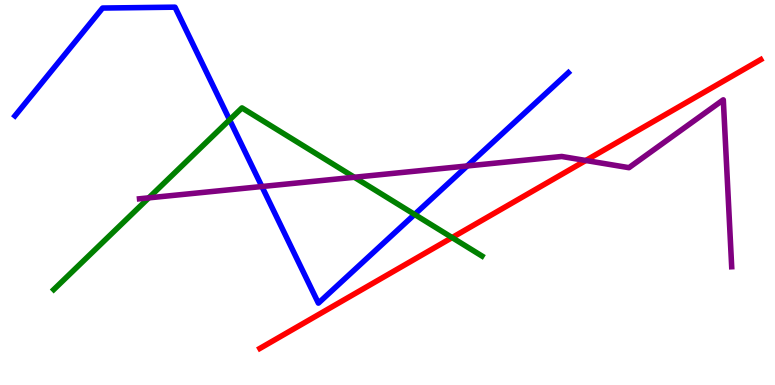[{'lines': ['blue', 'red'], 'intersections': []}, {'lines': ['green', 'red'], 'intersections': [{'x': 5.83, 'y': 3.83}]}, {'lines': ['purple', 'red'], 'intersections': [{'x': 7.56, 'y': 5.83}]}, {'lines': ['blue', 'green'], 'intersections': [{'x': 2.96, 'y': 6.89}, {'x': 5.35, 'y': 4.43}]}, {'lines': ['blue', 'purple'], 'intersections': [{'x': 3.38, 'y': 5.16}, {'x': 6.03, 'y': 5.69}]}, {'lines': ['green', 'purple'], 'intersections': [{'x': 1.92, 'y': 4.86}, {'x': 4.57, 'y': 5.4}]}]